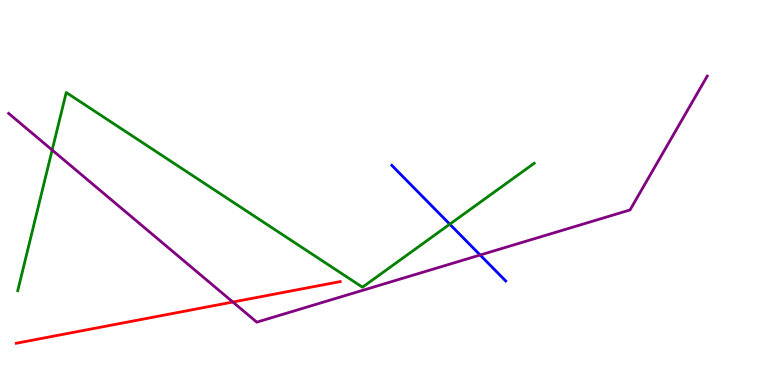[{'lines': ['blue', 'red'], 'intersections': []}, {'lines': ['green', 'red'], 'intersections': []}, {'lines': ['purple', 'red'], 'intersections': [{'x': 3.0, 'y': 2.16}]}, {'lines': ['blue', 'green'], 'intersections': [{'x': 5.8, 'y': 4.18}]}, {'lines': ['blue', 'purple'], 'intersections': [{'x': 6.2, 'y': 3.38}]}, {'lines': ['green', 'purple'], 'intersections': [{'x': 0.673, 'y': 6.1}]}]